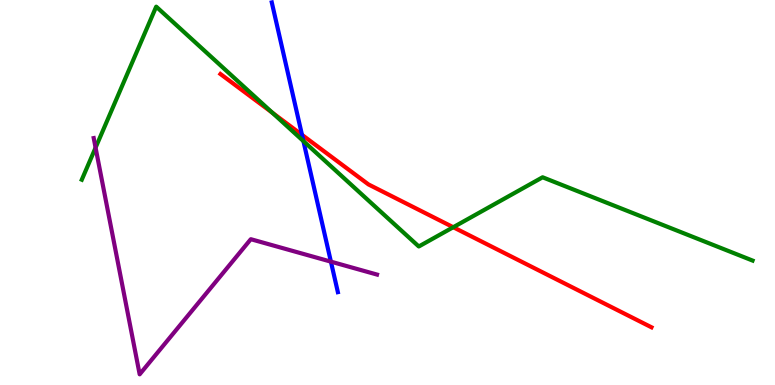[{'lines': ['blue', 'red'], 'intersections': [{'x': 3.9, 'y': 6.5}]}, {'lines': ['green', 'red'], 'intersections': [{'x': 3.51, 'y': 7.07}, {'x': 5.85, 'y': 4.1}]}, {'lines': ['purple', 'red'], 'intersections': []}, {'lines': ['blue', 'green'], 'intersections': [{'x': 3.92, 'y': 6.33}]}, {'lines': ['blue', 'purple'], 'intersections': [{'x': 4.27, 'y': 3.2}]}, {'lines': ['green', 'purple'], 'intersections': [{'x': 1.23, 'y': 6.16}]}]